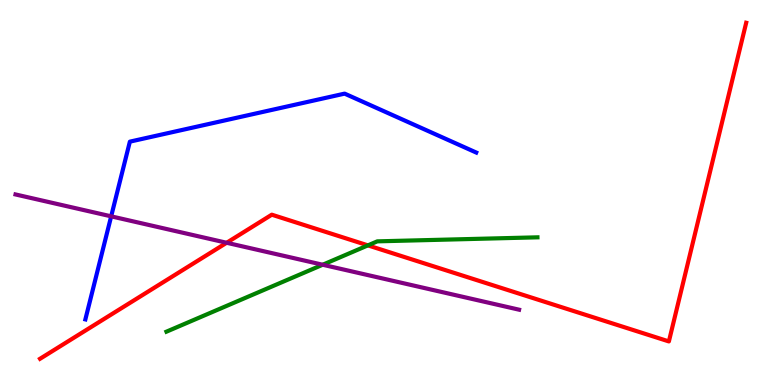[{'lines': ['blue', 'red'], 'intersections': []}, {'lines': ['green', 'red'], 'intersections': [{'x': 4.75, 'y': 3.63}]}, {'lines': ['purple', 'red'], 'intersections': [{'x': 2.92, 'y': 3.69}]}, {'lines': ['blue', 'green'], 'intersections': []}, {'lines': ['blue', 'purple'], 'intersections': [{'x': 1.43, 'y': 4.38}]}, {'lines': ['green', 'purple'], 'intersections': [{'x': 4.16, 'y': 3.12}]}]